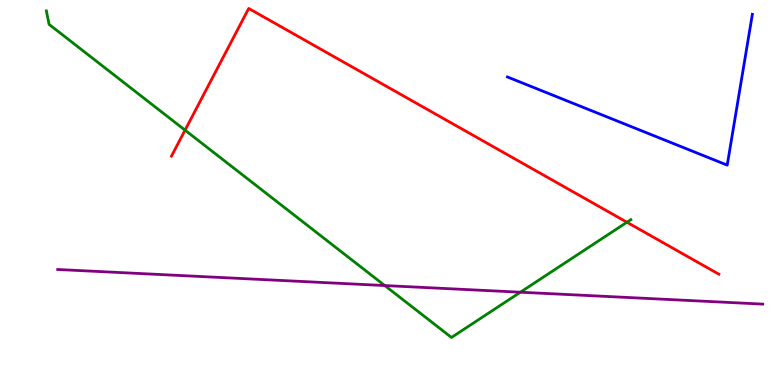[{'lines': ['blue', 'red'], 'intersections': []}, {'lines': ['green', 'red'], 'intersections': [{'x': 2.39, 'y': 6.62}, {'x': 8.09, 'y': 4.23}]}, {'lines': ['purple', 'red'], 'intersections': []}, {'lines': ['blue', 'green'], 'intersections': []}, {'lines': ['blue', 'purple'], 'intersections': []}, {'lines': ['green', 'purple'], 'intersections': [{'x': 4.96, 'y': 2.58}, {'x': 6.71, 'y': 2.41}]}]